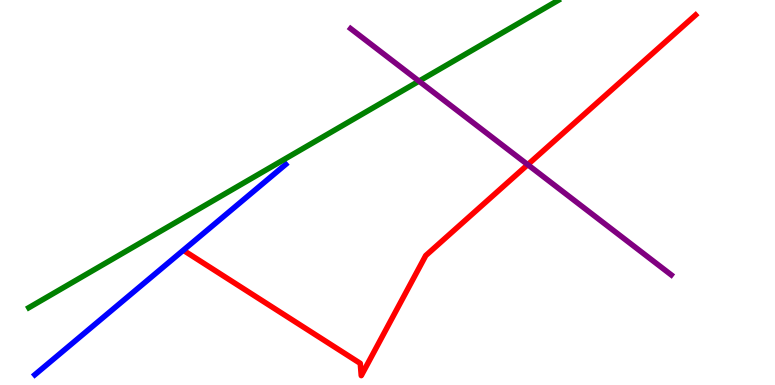[{'lines': ['blue', 'red'], 'intersections': []}, {'lines': ['green', 'red'], 'intersections': []}, {'lines': ['purple', 'red'], 'intersections': [{'x': 6.81, 'y': 5.72}]}, {'lines': ['blue', 'green'], 'intersections': []}, {'lines': ['blue', 'purple'], 'intersections': []}, {'lines': ['green', 'purple'], 'intersections': [{'x': 5.41, 'y': 7.89}]}]